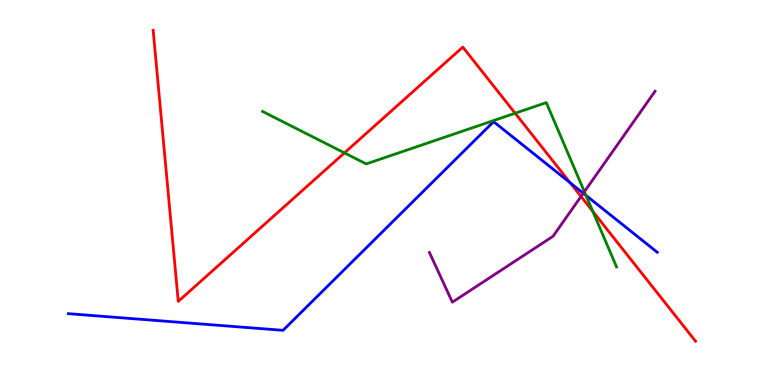[{'lines': ['blue', 'red'], 'intersections': [{'x': 7.36, 'y': 5.25}]}, {'lines': ['green', 'red'], 'intersections': [{'x': 4.44, 'y': 6.03}, {'x': 6.65, 'y': 7.06}, {'x': 7.65, 'y': 4.51}]}, {'lines': ['purple', 'red'], 'intersections': [{'x': 7.5, 'y': 4.9}]}, {'lines': ['blue', 'green'], 'intersections': [{'x': 7.56, 'y': 4.93}]}, {'lines': ['blue', 'purple'], 'intersections': [{'x': 7.53, 'y': 4.98}]}, {'lines': ['green', 'purple'], 'intersections': [{'x': 7.54, 'y': 5.02}]}]